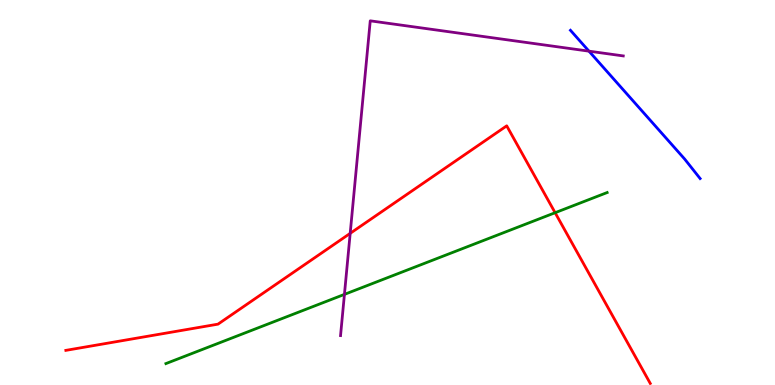[{'lines': ['blue', 'red'], 'intersections': []}, {'lines': ['green', 'red'], 'intersections': [{'x': 7.16, 'y': 4.48}]}, {'lines': ['purple', 'red'], 'intersections': [{'x': 4.52, 'y': 3.94}]}, {'lines': ['blue', 'green'], 'intersections': []}, {'lines': ['blue', 'purple'], 'intersections': [{'x': 7.6, 'y': 8.67}]}, {'lines': ['green', 'purple'], 'intersections': [{'x': 4.44, 'y': 2.35}]}]